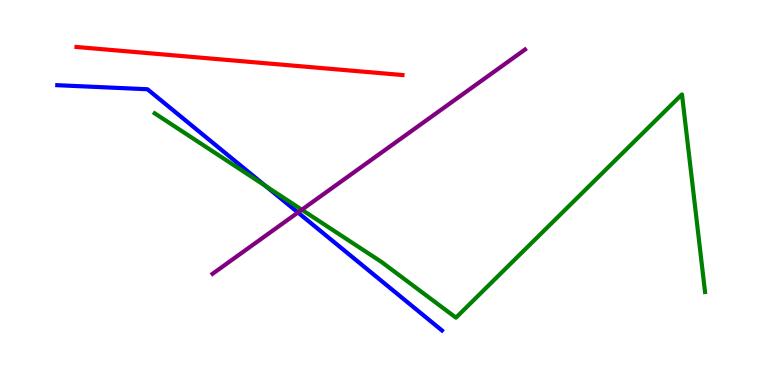[{'lines': ['blue', 'red'], 'intersections': []}, {'lines': ['green', 'red'], 'intersections': []}, {'lines': ['purple', 'red'], 'intersections': []}, {'lines': ['blue', 'green'], 'intersections': [{'x': 3.43, 'y': 5.17}]}, {'lines': ['blue', 'purple'], 'intersections': [{'x': 3.84, 'y': 4.48}]}, {'lines': ['green', 'purple'], 'intersections': [{'x': 3.89, 'y': 4.55}]}]